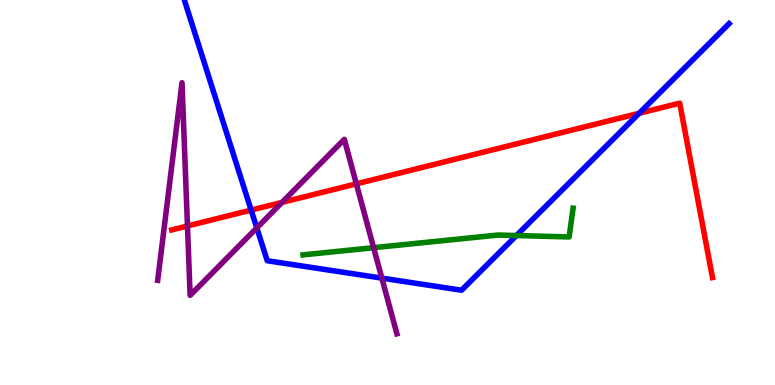[{'lines': ['blue', 'red'], 'intersections': [{'x': 3.24, 'y': 4.54}, {'x': 8.25, 'y': 7.06}]}, {'lines': ['green', 'red'], 'intersections': []}, {'lines': ['purple', 'red'], 'intersections': [{'x': 2.42, 'y': 4.13}, {'x': 3.64, 'y': 4.74}, {'x': 4.6, 'y': 5.22}]}, {'lines': ['blue', 'green'], 'intersections': [{'x': 6.66, 'y': 3.88}]}, {'lines': ['blue', 'purple'], 'intersections': [{'x': 3.31, 'y': 4.08}, {'x': 4.93, 'y': 2.78}]}, {'lines': ['green', 'purple'], 'intersections': [{'x': 4.82, 'y': 3.57}]}]